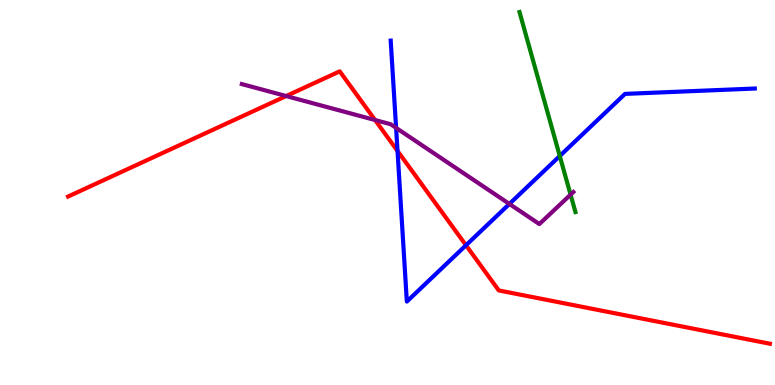[{'lines': ['blue', 'red'], 'intersections': [{'x': 5.13, 'y': 6.08}, {'x': 6.01, 'y': 3.63}]}, {'lines': ['green', 'red'], 'intersections': []}, {'lines': ['purple', 'red'], 'intersections': [{'x': 3.69, 'y': 7.51}, {'x': 4.84, 'y': 6.88}]}, {'lines': ['blue', 'green'], 'intersections': [{'x': 7.22, 'y': 5.95}]}, {'lines': ['blue', 'purple'], 'intersections': [{'x': 5.11, 'y': 6.68}, {'x': 6.57, 'y': 4.7}]}, {'lines': ['green', 'purple'], 'intersections': [{'x': 7.36, 'y': 4.94}]}]